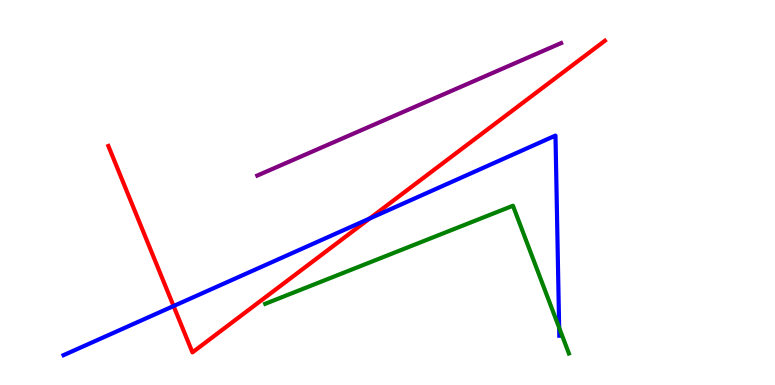[{'lines': ['blue', 'red'], 'intersections': [{'x': 2.24, 'y': 2.05}, {'x': 4.77, 'y': 4.32}]}, {'lines': ['green', 'red'], 'intersections': []}, {'lines': ['purple', 'red'], 'intersections': []}, {'lines': ['blue', 'green'], 'intersections': [{'x': 7.22, 'y': 1.49}]}, {'lines': ['blue', 'purple'], 'intersections': []}, {'lines': ['green', 'purple'], 'intersections': []}]